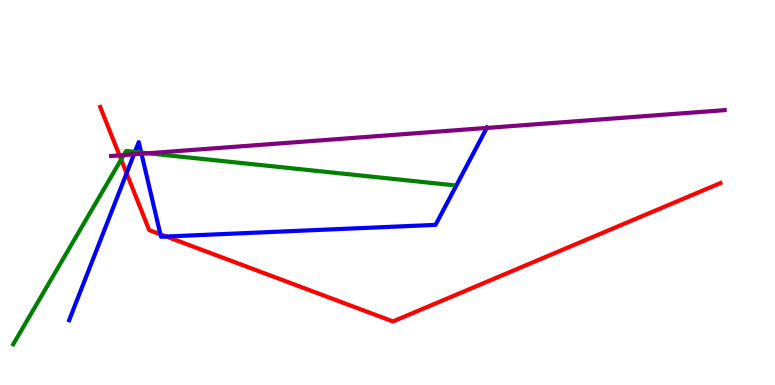[{'lines': ['blue', 'red'], 'intersections': [{'x': 1.63, 'y': 5.5}, {'x': 2.07, 'y': 3.91}, {'x': 2.15, 'y': 3.86}]}, {'lines': ['green', 'red'], 'intersections': [{'x': 1.56, 'y': 5.86}]}, {'lines': ['purple', 'red'], 'intersections': [{'x': 1.54, 'y': 5.96}]}, {'lines': ['blue', 'green'], 'intersections': [{'x': 1.74, 'y': 6.06}, {'x': 1.82, 'y': 6.04}]}, {'lines': ['blue', 'purple'], 'intersections': [{'x': 1.73, 'y': 5.99}, {'x': 1.83, 'y': 6.01}, {'x': 6.28, 'y': 6.68}]}, {'lines': ['green', 'purple'], 'intersections': [{'x': 1.6, 'y': 5.97}, {'x': 1.91, 'y': 6.02}]}]